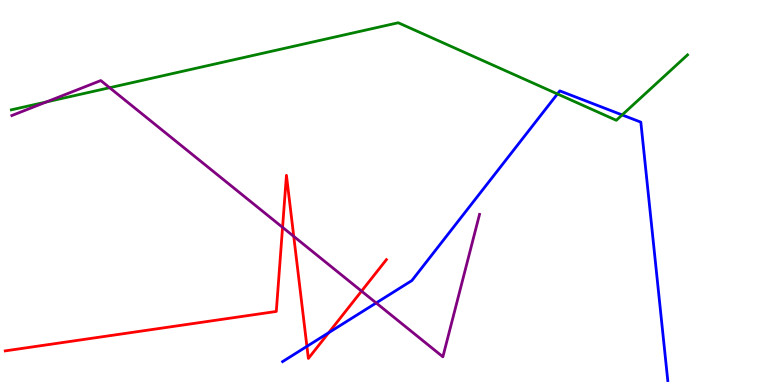[{'lines': ['blue', 'red'], 'intersections': [{'x': 3.96, 'y': 1.0}, {'x': 4.24, 'y': 1.36}]}, {'lines': ['green', 'red'], 'intersections': []}, {'lines': ['purple', 'red'], 'intersections': [{'x': 3.65, 'y': 4.09}, {'x': 3.79, 'y': 3.86}, {'x': 4.67, 'y': 2.44}]}, {'lines': ['blue', 'green'], 'intersections': [{'x': 7.19, 'y': 7.56}, {'x': 8.03, 'y': 7.01}]}, {'lines': ['blue', 'purple'], 'intersections': [{'x': 4.85, 'y': 2.13}]}, {'lines': ['green', 'purple'], 'intersections': [{'x': 0.599, 'y': 7.35}, {'x': 1.41, 'y': 7.72}]}]